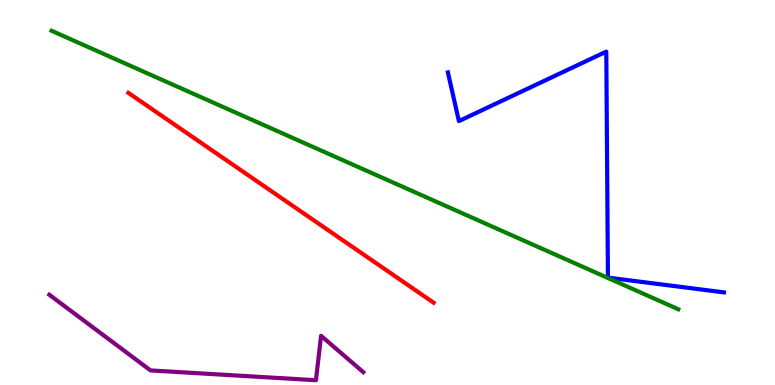[{'lines': ['blue', 'red'], 'intersections': []}, {'lines': ['green', 'red'], 'intersections': []}, {'lines': ['purple', 'red'], 'intersections': []}, {'lines': ['blue', 'green'], 'intersections': []}, {'lines': ['blue', 'purple'], 'intersections': []}, {'lines': ['green', 'purple'], 'intersections': []}]